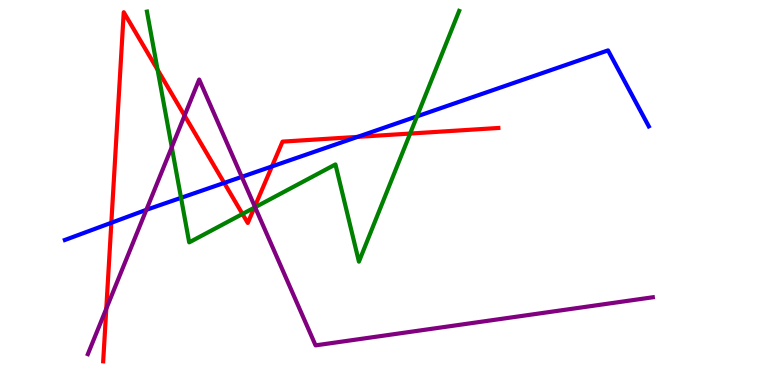[{'lines': ['blue', 'red'], 'intersections': [{'x': 1.44, 'y': 4.21}, {'x': 2.89, 'y': 5.25}, {'x': 3.51, 'y': 5.68}, {'x': 4.61, 'y': 6.44}]}, {'lines': ['green', 'red'], 'intersections': [{'x': 2.03, 'y': 8.19}, {'x': 3.13, 'y': 4.44}, {'x': 3.28, 'y': 4.61}, {'x': 5.29, 'y': 6.53}]}, {'lines': ['purple', 'red'], 'intersections': [{'x': 1.37, 'y': 1.98}, {'x': 2.38, 'y': 7.0}, {'x': 3.29, 'y': 4.63}]}, {'lines': ['blue', 'green'], 'intersections': [{'x': 2.34, 'y': 4.86}, {'x': 5.38, 'y': 6.98}]}, {'lines': ['blue', 'purple'], 'intersections': [{'x': 1.89, 'y': 4.55}, {'x': 3.12, 'y': 5.41}]}, {'lines': ['green', 'purple'], 'intersections': [{'x': 2.22, 'y': 6.18}, {'x': 3.29, 'y': 4.62}]}]